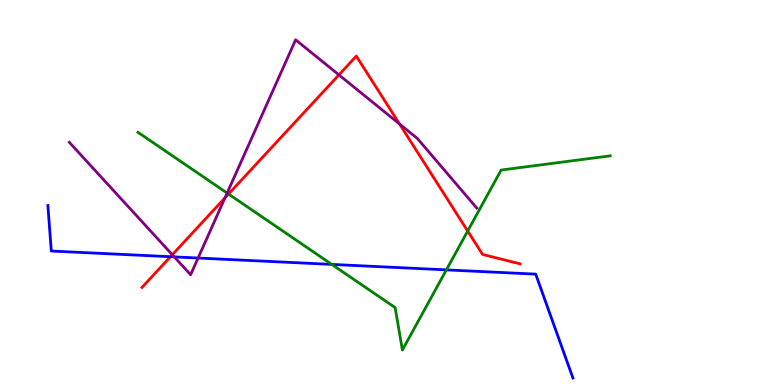[{'lines': ['blue', 'red'], 'intersections': [{'x': 2.2, 'y': 3.33}]}, {'lines': ['green', 'red'], 'intersections': [{'x': 2.95, 'y': 4.96}, {'x': 6.03, 'y': 4.0}]}, {'lines': ['purple', 'red'], 'intersections': [{'x': 2.22, 'y': 3.38}, {'x': 2.9, 'y': 4.86}, {'x': 4.37, 'y': 8.06}, {'x': 5.16, 'y': 6.78}]}, {'lines': ['blue', 'green'], 'intersections': [{'x': 4.28, 'y': 3.13}, {'x': 5.76, 'y': 2.99}]}, {'lines': ['blue', 'purple'], 'intersections': [{'x': 2.25, 'y': 3.33}, {'x': 2.56, 'y': 3.3}]}, {'lines': ['green', 'purple'], 'intersections': [{'x': 2.93, 'y': 4.99}]}]